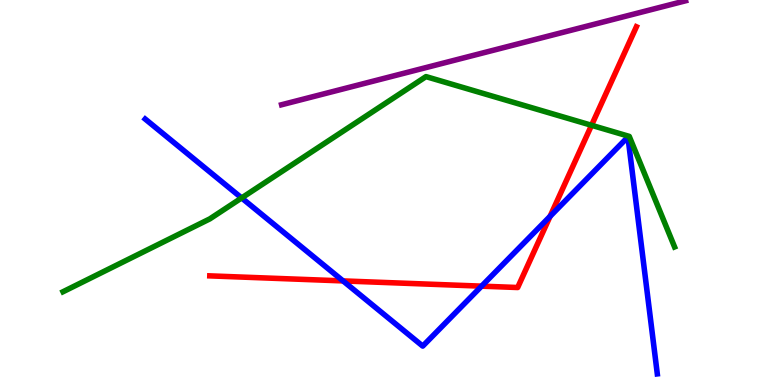[{'lines': ['blue', 'red'], 'intersections': [{'x': 4.43, 'y': 2.7}, {'x': 6.21, 'y': 2.57}, {'x': 7.1, 'y': 4.38}]}, {'lines': ['green', 'red'], 'intersections': [{'x': 7.63, 'y': 6.75}]}, {'lines': ['purple', 'red'], 'intersections': []}, {'lines': ['blue', 'green'], 'intersections': [{'x': 3.12, 'y': 4.86}]}, {'lines': ['blue', 'purple'], 'intersections': []}, {'lines': ['green', 'purple'], 'intersections': []}]